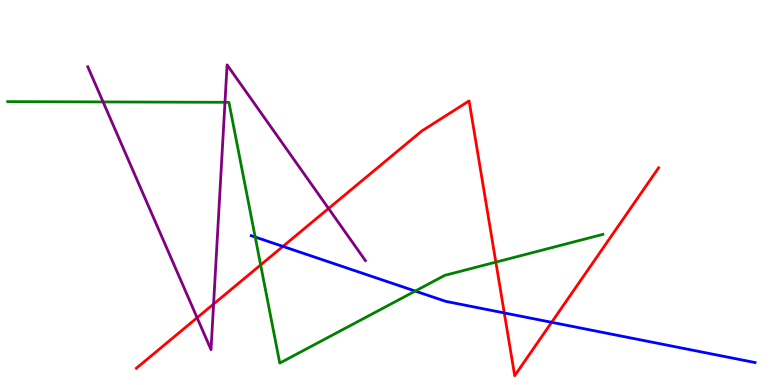[{'lines': ['blue', 'red'], 'intersections': [{'x': 3.65, 'y': 3.6}, {'x': 6.51, 'y': 1.87}, {'x': 7.12, 'y': 1.63}]}, {'lines': ['green', 'red'], 'intersections': [{'x': 3.36, 'y': 3.12}, {'x': 6.4, 'y': 3.19}]}, {'lines': ['purple', 'red'], 'intersections': [{'x': 2.54, 'y': 1.75}, {'x': 2.76, 'y': 2.1}, {'x': 4.24, 'y': 4.58}]}, {'lines': ['blue', 'green'], 'intersections': [{'x': 3.29, 'y': 3.84}, {'x': 5.36, 'y': 2.44}]}, {'lines': ['blue', 'purple'], 'intersections': []}, {'lines': ['green', 'purple'], 'intersections': [{'x': 1.33, 'y': 7.35}, {'x': 2.9, 'y': 7.34}]}]